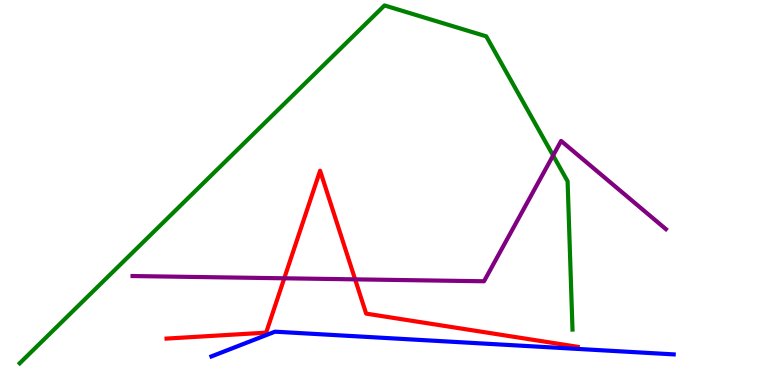[{'lines': ['blue', 'red'], 'intersections': []}, {'lines': ['green', 'red'], 'intersections': []}, {'lines': ['purple', 'red'], 'intersections': [{'x': 3.67, 'y': 2.77}, {'x': 4.58, 'y': 2.74}]}, {'lines': ['blue', 'green'], 'intersections': []}, {'lines': ['blue', 'purple'], 'intersections': []}, {'lines': ['green', 'purple'], 'intersections': [{'x': 7.14, 'y': 5.96}]}]